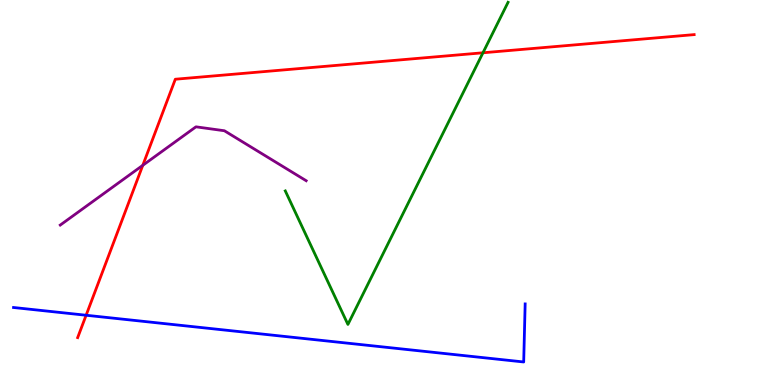[{'lines': ['blue', 'red'], 'intersections': [{'x': 1.11, 'y': 1.81}]}, {'lines': ['green', 'red'], 'intersections': [{'x': 6.23, 'y': 8.63}]}, {'lines': ['purple', 'red'], 'intersections': [{'x': 1.84, 'y': 5.71}]}, {'lines': ['blue', 'green'], 'intersections': []}, {'lines': ['blue', 'purple'], 'intersections': []}, {'lines': ['green', 'purple'], 'intersections': []}]